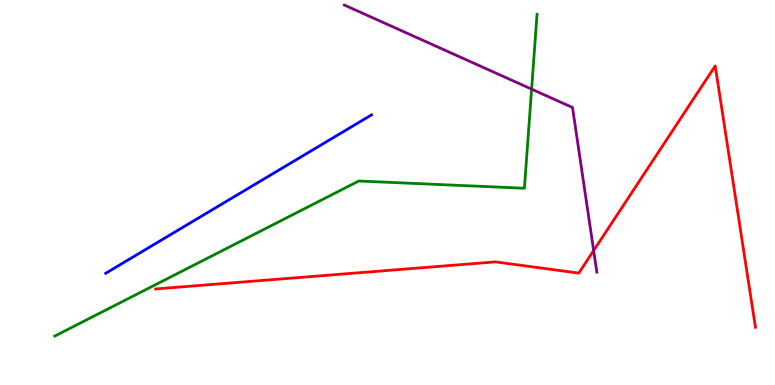[{'lines': ['blue', 'red'], 'intersections': []}, {'lines': ['green', 'red'], 'intersections': []}, {'lines': ['purple', 'red'], 'intersections': [{'x': 7.66, 'y': 3.49}]}, {'lines': ['blue', 'green'], 'intersections': []}, {'lines': ['blue', 'purple'], 'intersections': []}, {'lines': ['green', 'purple'], 'intersections': [{'x': 6.86, 'y': 7.68}]}]